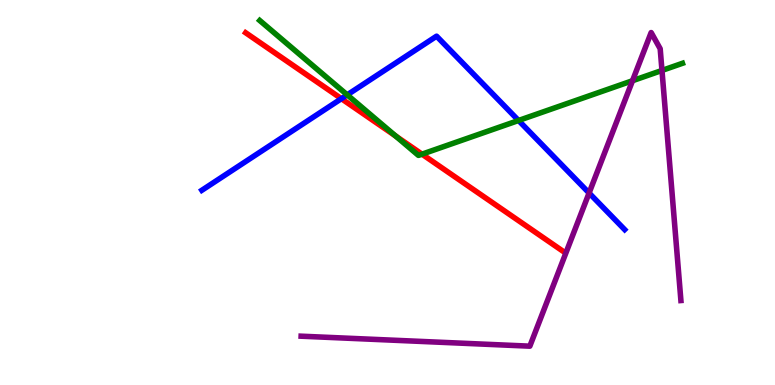[{'lines': ['blue', 'red'], 'intersections': [{'x': 4.41, 'y': 7.44}]}, {'lines': ['green', 'red'], 'intersections': [{'x': 5.1, 'y': 6.47}, {'x': 5.45, 'y': 6.0}]}, {'lines': ['purple', 'red'], 'intersections': []}, {'lines': ['blue', 'green'], 'intersections': [{'x': 4.48, 'y': 7.54}, {'x': 6.69, 'y': 6.87}]}, {'lines': ['blue', 'purple'], 'intersections': [{'x': 7.6, 'y': 4.99}]}, {'lines': ['green', 'purple'], 'intersections': [{'x': 8.16, 'y': 7.9}, {'x': 8.54, 'y': 8.17}]}]